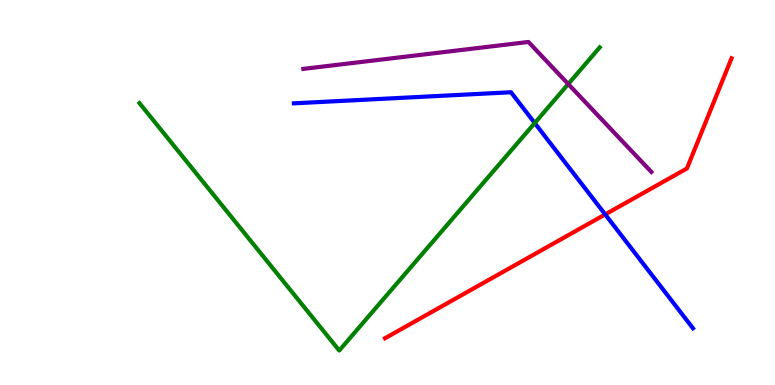[{'lines': ['blue', 'red'], 'intersections': [{'x': 7.81, 'y': 4.43}]}, {'lines': ['green', 'red'], 'intersections': []}, {'lines': ['purple', 'red'], 'intersections': []}, {'lines': ['blue', 'green'], 'intersections': [{'x': 6.9, 'y': 6.8}]}, {'lines': ['blue', 'purple'], 'intersections': []}, {'lines': ['green', 'purple'], 'intersections': [{'x': 7.33, 'y': 7.82}]}]